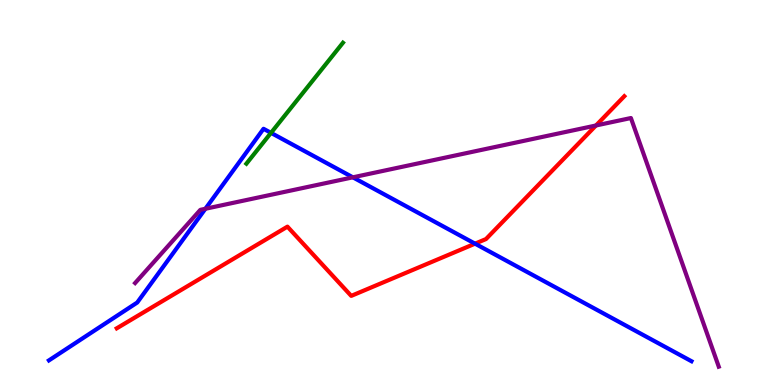[{'lines': ['blue', 'red'], 'intersections': [{'x': 6.13, 'y': 3.67}]}, {'lines': ['green', 'red'], 'intersections': []}, {'lines': ['purple', 'red'], 'intersections': [{'x': 7.69, 'y': 6.74}]}, {'lines': ['blue', 'green'], 'intersections': [{'x': 3.5, 'y': 6.55}]}, {'lines': ['blue', 'purple'], 'intersections': [{'x': 2.65, 'y': 4.58}, {'x': 4.55, 'y': 5.39}]}, {'lines': ['green', 'purple'], 'intersections': []}]